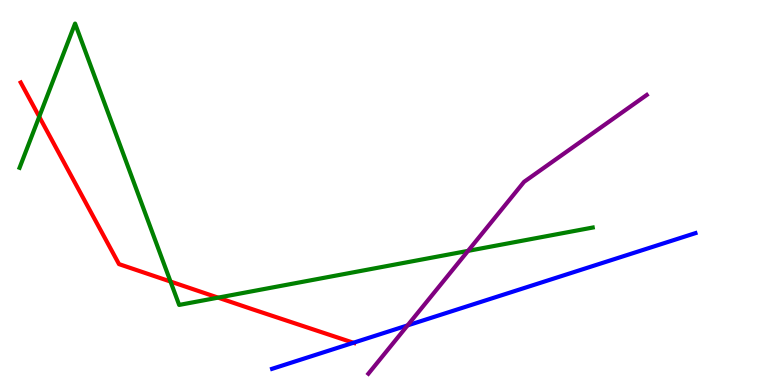[{'lines': ['blue', 'red'], 'intersections': [{'x': 4.56, 'y': 1.1}]}, {'lines': ['green', 'red'], 'intersections': [{'x': 0.506, 'y': 6.97}, {'x': 2.2, 'y': 2.69}, {'x': 2.81, 'y': 2.27}]}, {'lines': ['purple', 'red'], 'intersections': []}, {'lines': ['blue', 'green'], 'intersections': []}, {'lines': ['blue', 'purple'], 'intersections': [{'x': 5.26, 'y': 1.55}]}, {'lines': ['green', 'purple'], 'intersections': [{'x': 6.04, 'y': 3.48}]}]